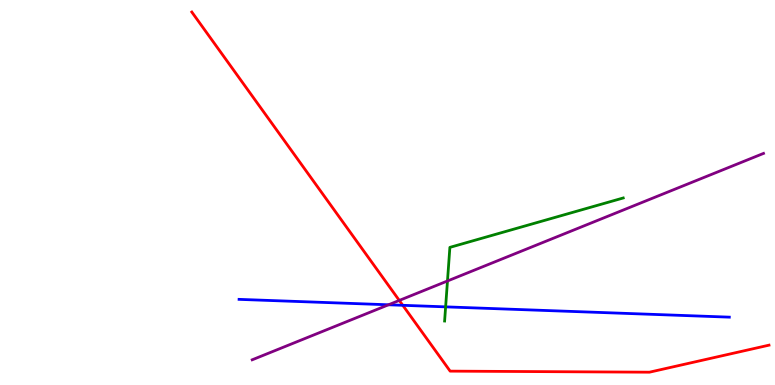[{'lines': ['blue', 'red'], 'intersections': [{'x': 5.2, 'y': 2.07}]}, {'lines': ['green', 'red'], 'intersections': []}, {'lines': ['purple', 'red'], 'intersections': [{'x': 5.15, 'y': 2.2}]}, {'lines': ['blue', 'green'], 'intersections': [{'x': 5.75, 'y': 2.03}]}, {'lines': ['blue', 'purple'], 'intersections': [{'x': 5.01, 'y': 2.08}]}, {'lines': ['green', 'purple'], 'intersections': [{'x': 5.77, 'y': 2.7}]}]